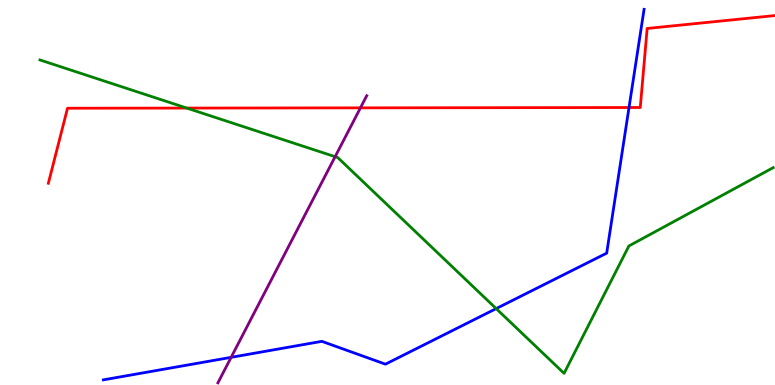[{'lines': ['blue', 'red'], 'intersections': [{'x': 8.12, 'y': 7.21}]}, {'lines': ['green', 'red'], 'intersections': [{'x': 2.41, 'y': 7.19}]}, {'lines': ['purple', 'red'], 'intersections': [{'x': 4.65, 'y': 7.2}]}, {'lines': ['blue', 'green'], 'intersections': [{'x': 6.4, 'y': 1.98}]}, {'lines': ['blue', 'purple'], 'intersections': [{'x': 2.98, 'y': 0.719}]}, {'lines': ['green', 'purple'], 'intersections': [{'x': 4.32, 'y': 5.93}]}]